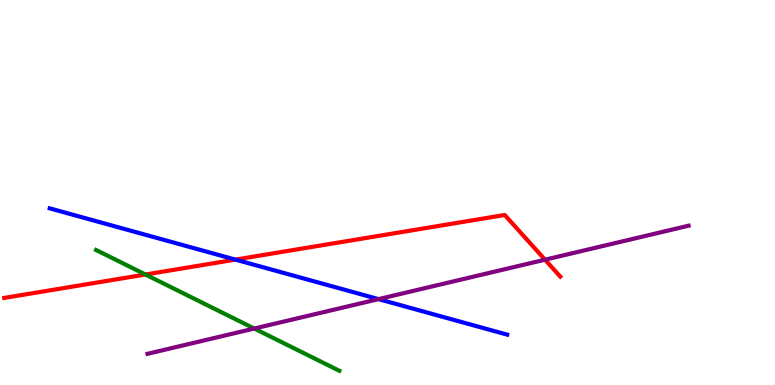[{'lines': ['blue', 'red'], 'intersections': [{'x': 3.04, 'y': 3.26}]}, {'lines': ['green', 'red'], 'intersections': [{'x': 1.88, 'y': 2.87}]}, {'lines': ['purple', 'red'], 'intersections': [{'x': 7.03, 'y': 3.25}]}, {'lines': ['blue', 'green'], 'intersections': []}, {'lines': ['blue', 'purple'], 'intersections': [{'x': 4.88, 'y': 2.23}]}, {'lines': ['green', 'purple'], 'intersections': [{'x': 3.28, 'y': 1.47}]}]